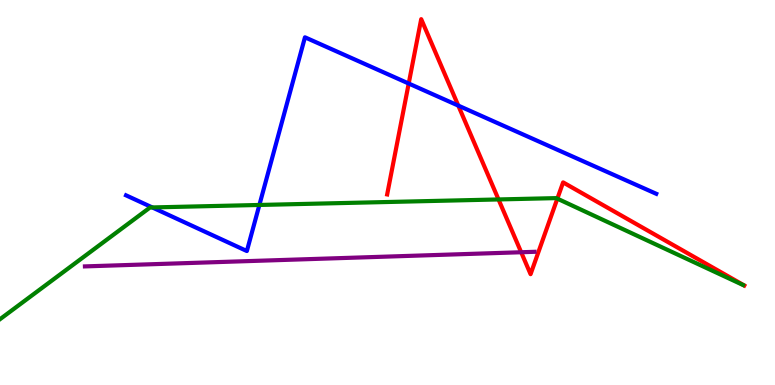[{'lines': ['blue', 'red'], 'intersections': [{'x': 5.27, 'y': 7.83}, {'x': 5.91, 'y': 7.26}]}, {'lines': ['green', 'red'], 'intersections': [{'x': 6.43, 'y': 4.82}, {'x': 7.19, 'y': 4.84}]}, {'lines': ['purple', 'red'], 'intersections': [{'x': 6.72, 'y': 3.45}]}, {'lines': ['blue', 'green'], 'intersections': [{'x': 1.96, 'y': 4.61}, {'x': 3.35, 'y': 4.68}]}, {'lines': ['blue', 'purple'], 'intersections': []}, {'lines': ['green', 'purple'], 'intersections': []}]